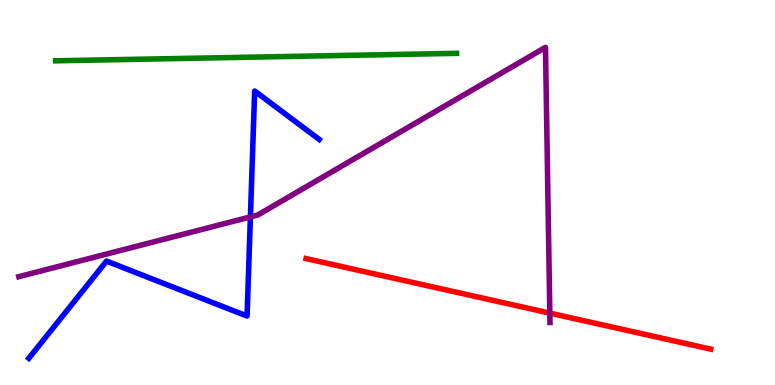[{'lines': ['blue', 'red'], 'intersections': []}, {'lines': ['green', 'red'], 'intersections': []}, {'lines': ['purple', 'red'], 'intersections': [{'x': 7.09, 'y': 1.87}]}, {'lines': ['blue', 'green'], 'intersections': []}, {'lines': ['blue', 'purple'], 'intersections': [{'x': 3.23, 'y': 4.37}]}, {'lines': ['green', 'purple'], 'intersections': []}]